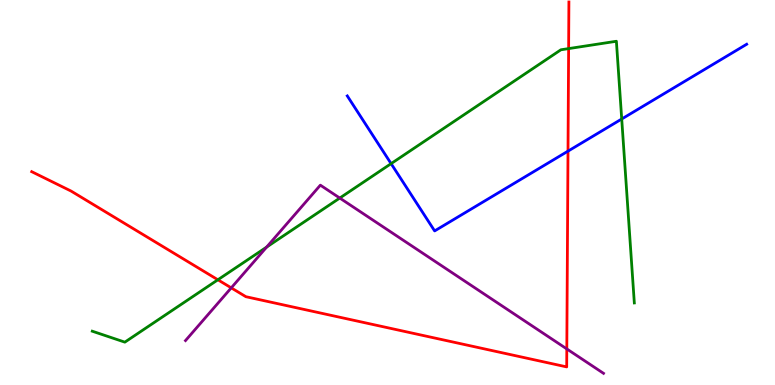[{'lines': ['blue', 'red'], 'intersections': [{'x': 7.33, 'y': 6.07}]}, {'lines': ['green', 'red'], 'intersections': [{'x': 2.81, 'y': 2.73}, {'x': 7.34, 'y': 8.74}]}, {'lines': ['purple', 'red'], 'intersections': [{'x': 2.98, 'y': 2.52}, {'x': 7.31, 'y': 0.937}]}, {'lines': ['blue', 'green'], 'intersections': [{'x': 5.05, 'y': 5.75}, {'x': 8.02, 'y': 6.91}]}, {'lines': ['blue', 'purple'], 'intersections': []}, {'lines': ['green', 'purple'], 'intersections': [{'x': 3.44, 'y': 3.58}, {'x': 4.38, 'y': 4.86}]}]